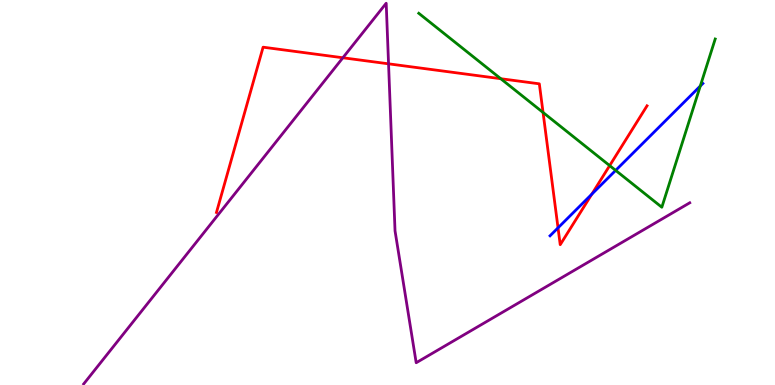[{'lines': ['blue', 'red'], 'intersections': [{'x': 7.2, 'y': 4.08}, {'x': 7.64, 'y': 4.96}]}, {'lines': ['green', 'red'], 'intersections': [{'x': 6.46, 'y': 7.96}, {'x': 7.01, 'y': 7.08}, {'x': 7.87, 'y': 5.7}]}, {'lines': ['purple', 'red'], 'intersections': [{'x': 4.42, 'y': 8.5}, {'x': 5.01, 'y': 8.34}]}, {'lines': ['blue', 'green'], 'intersections': [{'x': 7.94, 'y': 5.57}, {'x': 9.04, 'y': 7.77}]}, {'lines': ['blue', 'purple'], 'intersections': []}, {'lines': ['green', 'purple'], 'intersections': []}]